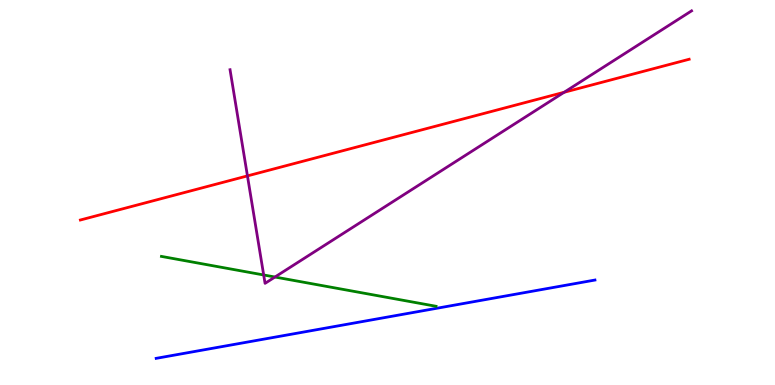[{'lines': ['blue', 'red'], 'intersections': []}, {'lines': ['green', 'red'], 'intersections': []}, {'lines': ['purple', 'red'], 'intersections': [{'x': 3.19, 'y': 5.43}, {'x': 7.28, 'y': 7.6}]}, {'lines': ['blue', 'green'], 'intersections': []}, {'lines': ['blue', 'purple'], 'intersections': []}, {'lines': ['green', 'purple'], 'intersections': [{'x': 3.4, 'y': 2.86}, {'x': 3.55, 'y': 2.8}]}]